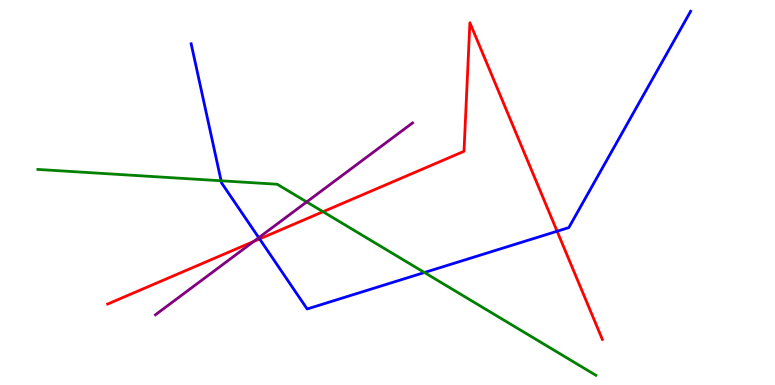[{'lines': ['blue', 'red'], 'intersections': [{'x': 3.35, 'y': 3.79}, {'x': 7.19, 'y': 3.99}]}, {'lines': ['green', 'red'], 'intersections': [{'x': 4.17, 'y': 4.5}]}, {'lines': ['purple', 'red'], 'intersections': [{'x': 3.27, 'y': 3.73}]}, {'lines': ['blue', 'green'], 'intersections': [{'x': 2.85, 'y': 5.3}, {'x': 5.48, 'y': 2.92}]}, {'lines': ['blue', 'purple'], 'intersections': [{'x': 3.34, 'y': 3.83}]}, {'lines': ['green', 'purple'], 'intersections': [{'x': 3.96, 'y': 4.76}]}]